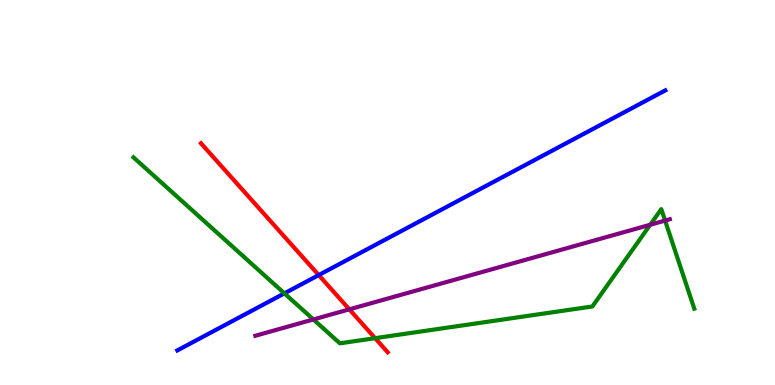[{'lines': ['blue', 'red'], 'intersections': [{'x': 4.11, 'y': 2.86}]}, {'lines': ['green', 'red'], 'intersections': [{'x': 4.84, 'y': 1.22}]}, {'lines': ['purple', 'red'], 'intersections': [{'x': 4.51, 'y': 1.97}]}, {'lines': ['blue', 'green'], 'intersections': [{'x': 3.67, 'y': 2.38}]}, {'lines': ['blue', 'purple'], 'intersections': []}, {'lines': ['green', 'purple'], 'intersections': [{'x': 4.04, 'y': 1.7}, {'x': 8.39, 'y': 4.16}, {'x': 8.58, 'y': 4.27}]}]